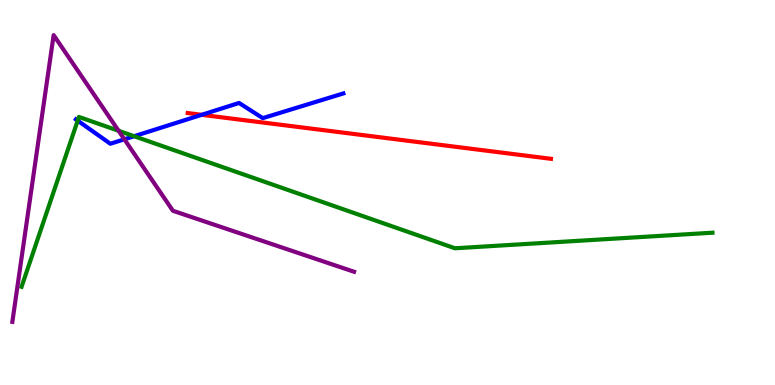[{'lines': ['blue', 'red'], 'intersections': [{'x': 2.6, 'y': 7.02}]}, {'lines': ['green', 'red'], 'intersections': []}, {'lines': ['purple', 'red'], 'intersections': []}, {'lines': ['blue', 'green'], 'intersections': [{'x': 1.0, 'y': 6.87}, {'x': 1.73, 'y': 6.46}]}, {'lines': ['blue', 'purple'], 'intersections': [{'x': 1.6, 'y': 6.38}]}, {'lines': ['green', 'purple'], 'intersections': [{'x': 1.53, 'y': 6.6}]}]